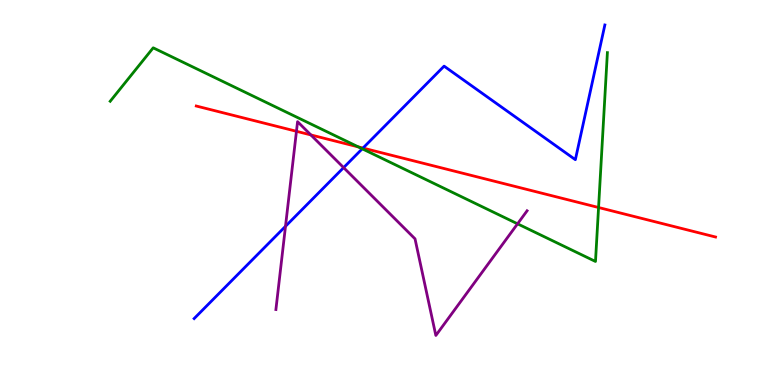[{'lines': ['blue', 'red'], 'intersections': [{'x': 4.68, 'y': 6.15}]}, {'lines': ['green', 'red'], 'intersections': [{'x': 4.62, 'y': 6.18}, {'x': 7.72, 'y': 4.61}]}, {'lines': ['purple', 'red'], 'intersections': [{'x': 3.83, 'y': 6.59}, {'x': 4.01, 'y': 6.5}]}, {'lines': ['blue', 'green'], 'intersections': [{'x': 4.67, 'y': 6.14}]}, {'lines': ['blue', 'purple'], 'intersections': [{'x': 3.68, 'y': 4.12}, {'x': 4.43, 'y': 5.65}]}, {'lines': ['green', 'purple'], 'intersections': [{'x': 6.68, 'y': 4.19}]}]